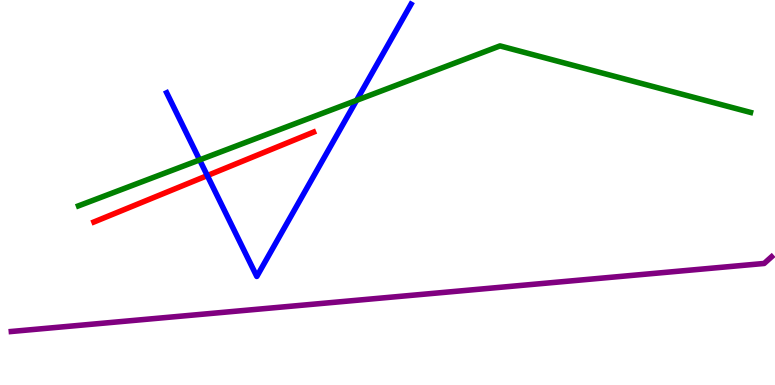[{'lines': ['blue', 'red'], 'intersections': [{'x': 2.67, 'y': 5.44}]}, {'lines': ['green', 'red'], 'intersections': []}, {'lines': ['purple', 'red'], 'intersections': []}, {'lines': ['blue', 'green'], 'intersections': [{'x': 2.58, 'y': 5.85}, {'x': 4.6, 'y': 7.39}]}, {'lines': ['blue', 'purple'], 'intersections': []}, {'lines': ['green', 'purple'], 'intersections': []}]